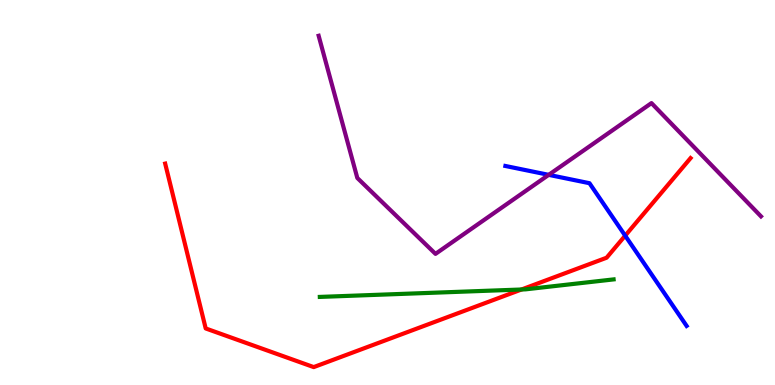[{'lines': ['blue', 'red'], 'intersections': [{'x': 8.07, 'y': 3.88}]}, {'lines': ['green', 'red'], 'intersections': [{'x': 6.73, 'y': 2.48}]}, {'lines': ['purple', 'red'], 'intersections': []}, {'lines': ['blue', 'green'], 'intersections': []}, {'lines': ['blue', 'purple'], 'intersections': [{'x': 7.08, 'y': 5.46}]}, {'lines': ['green', 'purple'], 'intersections': []}]